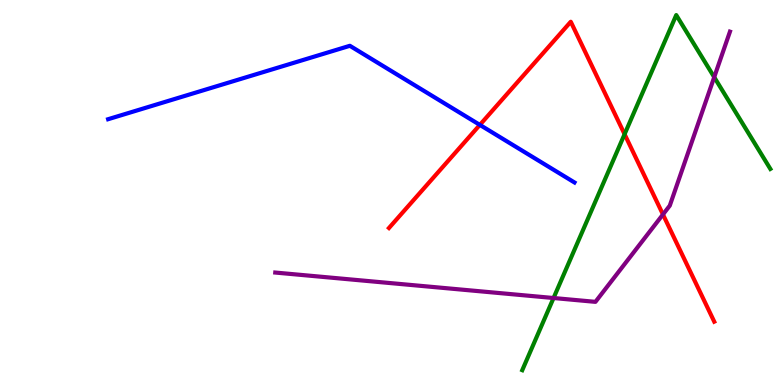[{'lines': ['blue', 'red'], 'intersections': [{'x': 6.19, 'y': 6.76}]}, {'lines': ['green', 'red'], 'intersections': [{'x': 8.06, 'y': 6.51}]}, {'lines': ['purple', 'red'], 'intersections': [{'x': 8.55, 'y': 4.43}]}, {'lines': ['blue', 'green'], 'intersections': []}, {'lines': ['blue', 'purple'], 'intersections': []}, {'lines': ['green', 'purple'], 'intersections': [{'x': 7.14, 'y': 2.26}, {'x': 9.22, 'y': 8.0}]}]